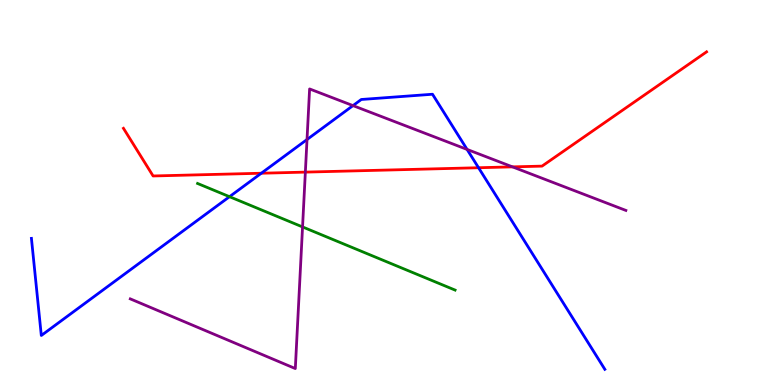[{'lines': ['blue', 'red'], 'intersections': [{'x': 3.37, 'y': 5.5}, {'x': 6.17, 'y': 5.64}]}, {'lines': ['green', 'red'], 'intersections': []}, {'lines': ['purple', 'red'], 'intersections': [{'x': 3.94, 'y': 5.53}, {'x': 6.61, 'y': 5.67}]}, {'lines': ['blue', 'green'], 'intersections': [{'x': 2.96, 'y': 4.89}]}, {'lines': ['blue', 'purple'], 'intersections': [{'x': 3.96, 'y': 6.38}, {'x': 4.55, 'y': 7.26}, {'x': 6.03, 'y': 6.12}]}, {'lines': ['green', 'purple'], 'intersections': [{'x': 3.9, 'y': 4.11}]}]